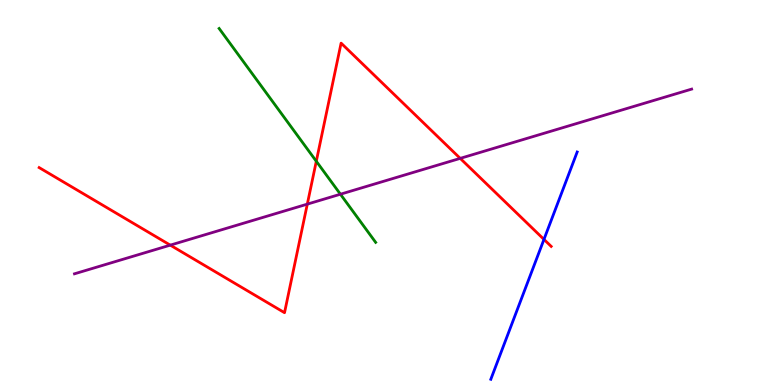[{'lines': ['blue', 'red'], 'intersections': [{'x': 7.02, 'y': 3.78}]}, {'lines': ['green', 'red'], 'intersections': [{'x': 4.08, 'y': 5.81}]}, {'lines': ['purple', 'red'], 'intersections': [{'x': 2.2, 'y': 3.63}, {'x': 3.97, 'y': 4.7}, {'x': 5.94, 'y': 5.89}]}, {'lines': ['blue', 'green'], 'intersections': []}, {'lines': ['blue', 'purple'], 'intersections': []}, {'lines': ['green', 'purple'], 'intersections': [{'x': 4.39, 'y': 4.96}]}]